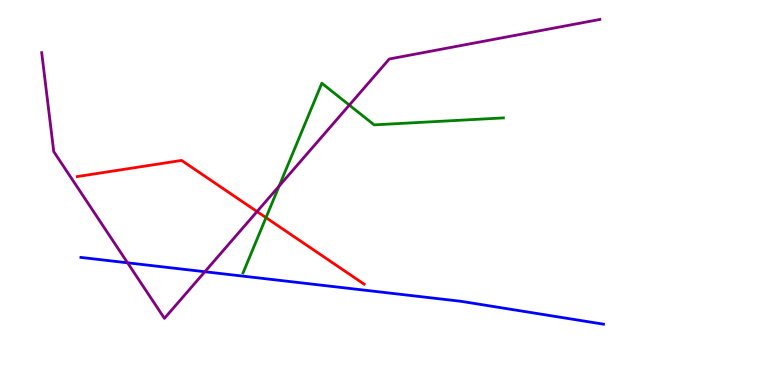[{'lines': ['blue', 'red'], 'intersections': []}, {'lines': ['green', 'red'], 'intersections': [{'x': 3.43, 'y': 4.35}]}, {'lines': ['purple', 'red'], 'intersections': [{'x': 3.32, 'y': 4.51}]}, {'lines': ['blue', 'green'], 'intersections': []}, {'lines': ['blue', 'purple'], 'intersections': [{'x': 1.65, 'y': 3.17}, {'x': 2.64, 'y': 2.94}]}, {'lines': ['green', 'purple'], 'intersections': [{'x': 3.6, 'y': 5.17}, {'x': 4.51, 'y': 7.27}]}]